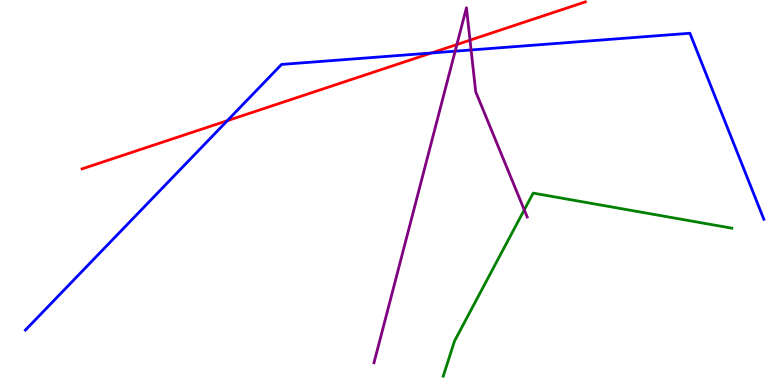[{'lines': ['blue', 'red'], 'intersections': [{'x': 2.93, 'y': 6.87}, {'x': 5.57, 'y': 8.62}]}, {'lines': ['green', 'red'], 'intersections': []}, {'lines': ['purple', 'red'], 'intersections': [{'x': 5.9, 'y': 8.84}, {'x': 6.06, 'y': 8.96}]}, {'lines': ['blue', 'green'], 'intersections': []}, {'lines': ['blue', 'purple'], 'intersections': [{'x': 5.87, 'y': 8.67}, {'x': 6.08, 'y': 8.7}]}, {'lines': ['green', 'purple'], 'intersections': [{'x': 6.76, 'y': 4.55}]}]